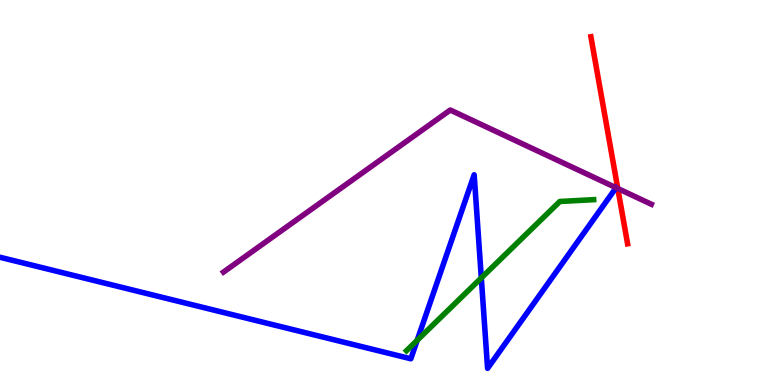[{'lines': ['blue', 'red'], 'intersections': []}, {'lines': ['green', 'red'], 'intersections': []}, {'lines': ['purple', 'red'], 'intersections': [{'x': 7.97, 'y': 5.1}]}, {'lines': ['blue', 'green'], 'intersections': [{'x': 5.38, 'y': 1.16}, {'x': 6.21, 'y': 2.78}]}, {'lines': ['blue', 'purple'], 'intersections': [{'x': 7.95, 'y': 5.12}]}, {'lines': ['green', 'purple'], 'intersections': []}]